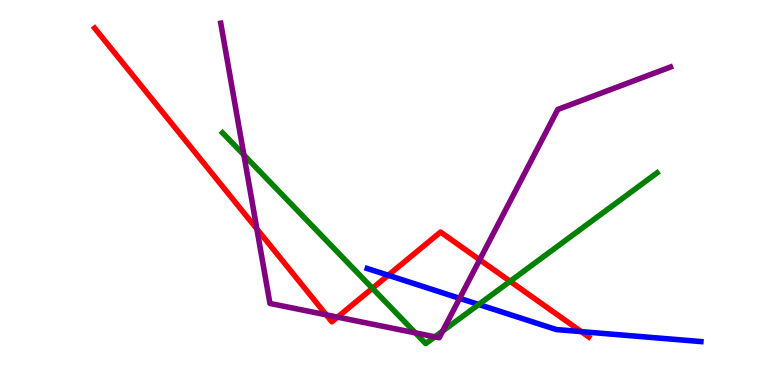[{'lines': ['blue', 'red'], 'intersections': [{'x': 5.01, 'y': 2.85}, {'x': 7.5, 'y': 1.39}]}, {'lines': ['green', 'red'], 'intersections': [{'x': 4.81, 'y': 2.51}, {'x': 6.58, 'y': 2.69}]}, {'lines': ['purple', 'red'], 'intersections': [{'x': 3.31, 'y': 4.05}, {'x': 4.21, 'y': 1.82}, {'x': 4.35, 'y': 1.76}, {'x': 6.19, 'y': 3.25}]}, {'lines': ['blue', 'green'], 'intersections': [{'x': 6.18, 'y': 2.09}]}, {'lines': ['blue', 'purple'], 'intersections': [{'x': 5.93, 'y': 2.25}]}, {'lines': ['green', 'purple'], 'intersections': [{'x': 3.15, 'y': 5.98}, {'x': 5.36, 'y': 1.35}, {'x': 5.61, 'y': 1.25}, {'x': 5.71, 'y': 1.4}]}]